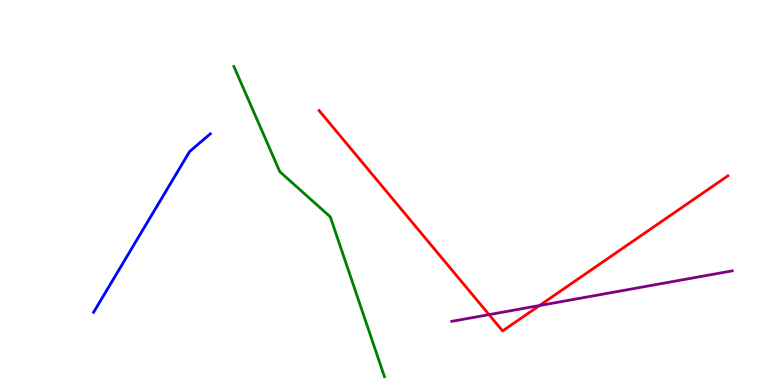[{'lines': ['blue', 'red'], 'intersections': []}, {'lines': ['green', 'red'], 'intersections': []}, {'lines': ['purple', 'red'], 'intersections': [{'x': 6.31, 'y': 1.83}, {'x': 6.96, 'y': 2.06}]}, {'lines': ['blue', 'green'], 'intersections': []}, {'lines': ['blue', 'purple'], 'intersections': []}, {'lines': ['green', 'purple'], 'intersections': []}]